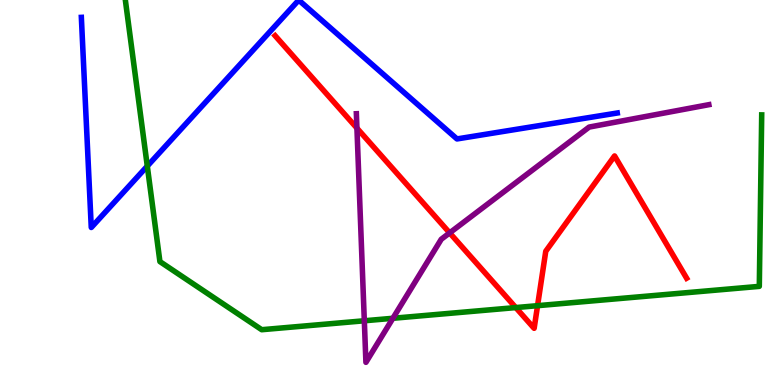[{'lines': ['blue', 'red'], 'intersections': []}, {'lines': ['green', 'red'], 'intersections': [{'x': 6.66, 'y': 2.01}, {'x': 6.94, 'y': 2.06}]}, {'lines': ['purple', 'red'], 'intersections': [{'x': 4.61, 'y': 6.67}, {'x': 5.8, 'y': 3.95}]}, {'lines': ['blue', 'green'], 'intersections': [{'x': 1.9, 'y': 5.69}]}, {'lines': ['blue', 'purple'], 'intersections': []}, {'lines': ['green', 'purple'], 'intersections': [{'x': 4.7, 'y': 1.67}, {'x': 5.07, 'y': 1.73}]}]